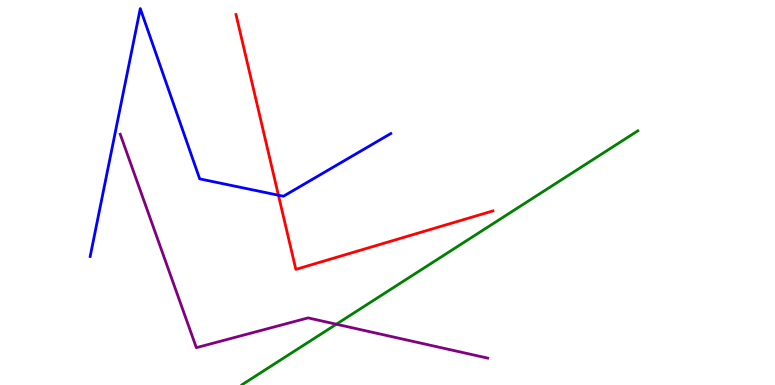[{'lines': ['blue', 'red'], 'intersections': [{'x': 3.59, 'y': 4.93}]}, {'lines': ['green', 'red'], 'intersections': []}, {'lines': ['purple', 'red'], 'intersections': []}, {'lines': ['blue', 'green'], 'intersections': []}, {'lines': ['blue', 'purple'], 'intersections': []}, {'lines': ['green', 'purple'], 'intersections': [{'x': 4.34, 'y': 1.58}]}]